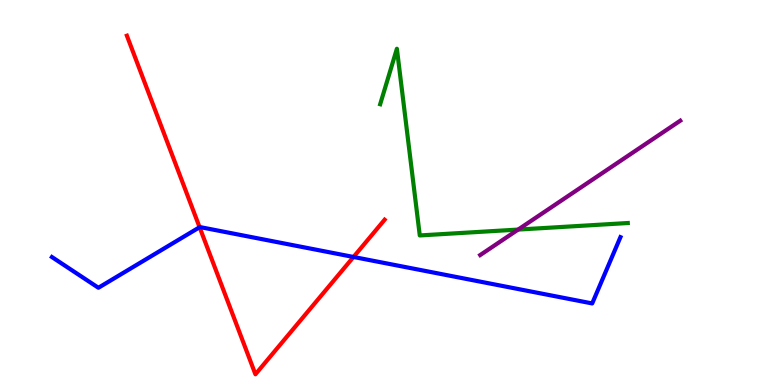[{'lines': ['blue', 'red'], 'intersections': [{'x': 2.58, 'y': 4.1}, {'x': 4.56, 'y': 3.33}]}, {'lines': ['green', 'red'], 'intersections': []}, {'lines': ['purple', 'red'], 'intersections': []}, {'lines': ['blue', 'green'], 'intersections': []}, {'lines': ['blue', 'purple'], 'intersections': []}, {'lines': ['green', 'purple'], 'intersections': [{'x': 6.69, 'y': 4.04}]}]